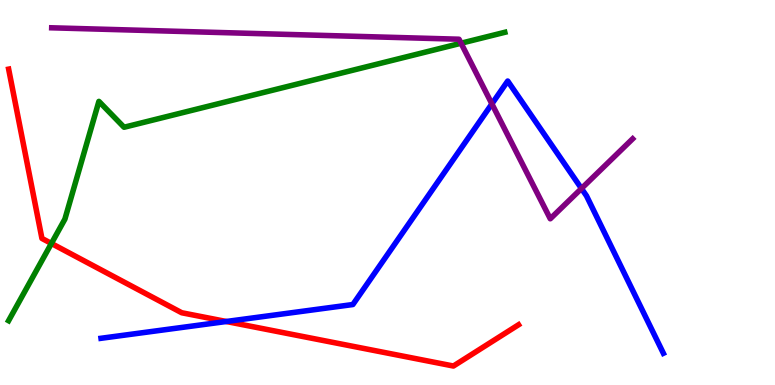[{'lines': ['blue', 'red'], 'intersections': [{'x': 2.92, 'y': 1.65}]}, {'lines': ['green', 'red'], 'intersections': [{'x': 0.663, 'y': 3.68}]}, {'lines': ['purple', 'red'], 'intersections': []}, {'lines': ['blue', 'green'], 'intersections': []}, {'lines': ['blue', 'purple'], 'intersections': [{'x': 6.35, 'y': 7.3}, {'x': 7.5, 'y': 5.1}]}, {'lines': ['green', 'purple'], 'intersections': [{'x': 5.95, 'y': 8.88}]}]